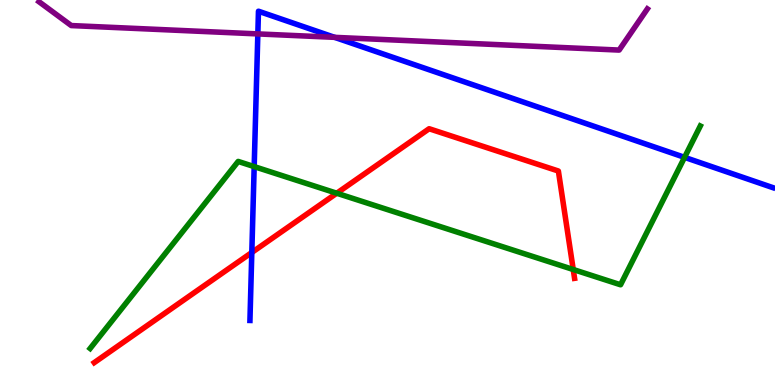[{'lines': ['blue', 'red'], 'intersections': [{'x': 3.25, 'y': 3.44}]}, {'lines': ['green', 'red'], 'intersections': [{'x': 4.34, 'y': 4.98}, {'x': 7.4, 'y': 3.0}]}, {'lines': ['purple', 'red'], 'intersections': []}, {'lines': ['blue', 'green'], 'intersections': [{'x': 3.28, 'y': 5.67}, {'x': 8.83, 'y': 5.91}]}, {'lines': ['blue', 'purple'], 'intersections': [{'x': 3.33, 'y': 9.12}, {'x': 4.32, 'y': 9.03}]}, {'lines': ['green', 'purple'], 'intersections': []}]